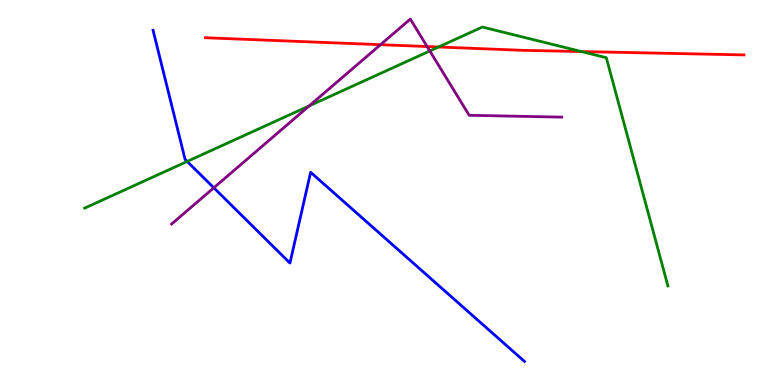[{'lines': ['blue', 'red'], 'intersections': []}, {'lines': ['green', 'red'], 'intersections': [{'x': 5.66, 'y': 8.78}, {'x': 7.5, 'y': 8.66}]}, {'lines': ['purple', 'red'], 'intersections': [{'x': 4.91, 'y': 8.84}, {'x': 5.51, 'y': 8.79}]}, {'lines': ['blue', 'green'], 'intersections': [{'x': 2.42, 'y': 5.81}]}, {'lines': ['blue', 'purple'], 'intersections': [{'x': 2.76, 'y': 5.12}]}, {'lines': ['green', 'purple'], 'intersections': [{'x': 3.99, 'y': 7.25}, {'x': 5.55, 'y': 8.68}]}]